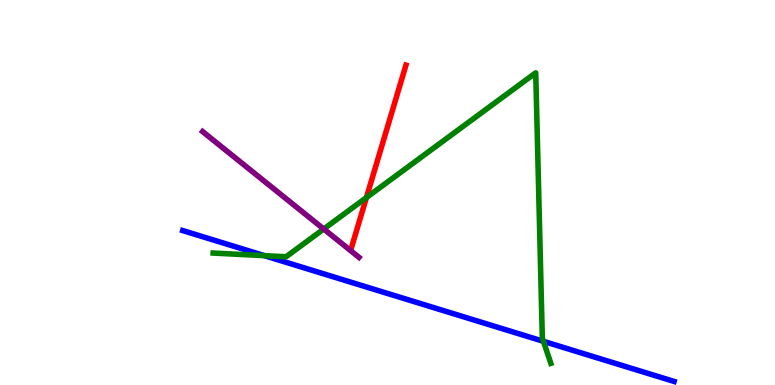[{'lines': ['blue', 'red'], 'intersections': []}, {'lines': ['green', 'red'], 'intersections': [{'x': 4.73, 'y': 4.87}]}, {'lines': ['purple', 'red'], 'intersections': []}, {'lines': ['blue', 'green'], 'intersections': [{'x': 3.41, 'y': 3.36}, {'x': 7.01, 'y': 1.13}]}, {'lines': ['blue', 'purple'], 'intersections': []}, {'lines': ['green', 'purple'], 'intersections': [{'x': 4.18, 'y': 4.05}]}]